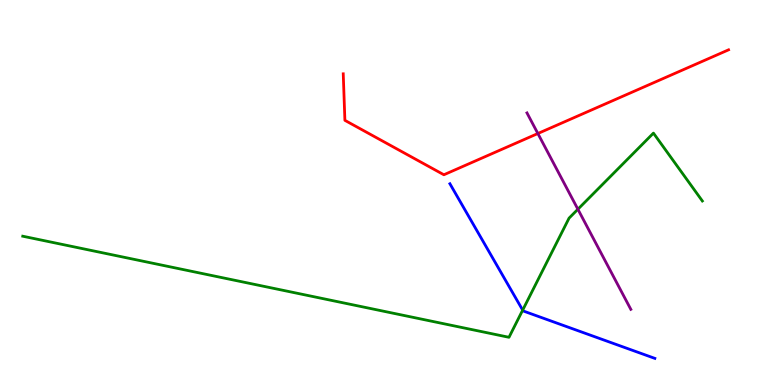[{'lines': ['blue', 'red'], 'intersections': []}, {'lines': ['green', 'red'], 'intersections': []}, {'lines': ['purple', 'red'], 'intersections': [{'x': 6.94, 'y': 6.53}]}, {'lines': ['blue', 'green'], 'intersections': [{'x': 6.74, 'y': 1.94}]}, {'lines': ['blue', 'purple'], 'intersections': []}, {'lines': ['green', 'purple'], 'intersections': [{'x': 7.46, 'y': 4.57}]}]